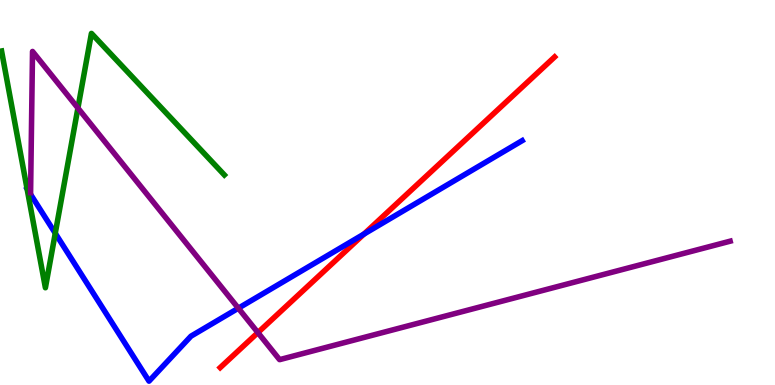[{'lines': ['blue', 'red'], 'intersections': [{'x': 4.7, 'y': 3.92}]}, {'lines': ['green', 'red'], 'intersections': []}, {'lines': ['purple', 'red'], 'intersections': [{'x': 3.33, 'y': 1.36}]}, {'lines': ['blue', 'green'], 'intersections': [{'x': 0.349, 'y': 5.1}, {'x': 0.713, 'y': 3.94}]}, {'lines': ['blue', 'purple'], 'intersections': [{'x': 3.08, 'y': 1.99}]}, {'lines': ['green', 'purple'], 'intersections': [{'x': 1.01, 'y': 7.19}]}]